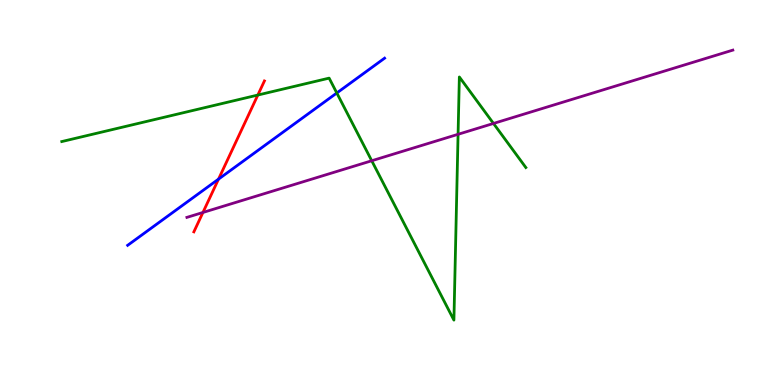[{'lines': ['blue', 'red'], 'intersections': [{'x': 2.82, 'y': 5.35}]}, {'lines': ['green', 'red'], 'intersections': [{'x': 3.33, 'y': 7.53}]}, {'lines': ['purple', 'red'], 'intersections': [{'x': 2.62, 'y': 4.48}]}, {'lines': ['blue', 'green'], 'intersections': [{'x': 4.35, 'y': 7.58}]}, {'lines': ['blue', 'purple'], 'intersections': []}, {'lines': ['green', 'purple'], 'intersections': [{'x': 4.8, 'y': 5.82}, {'x': 5.91, 'y': 6.51}, {'x': 6.37, 'y': 6.79}]}]